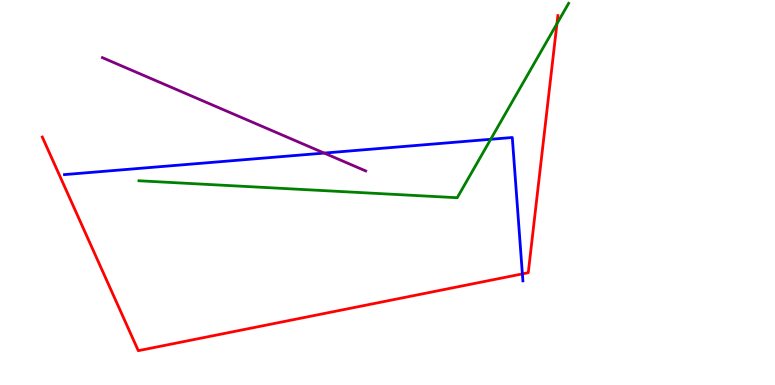[{'lines': ['blue', 'red'], 'intersections': [{'x': 6.74, 'y': 2.89}]}, {'lines': ['green', 'red'], 'intersections': [{'x': 7.19, 'y': 9.38}]}, {'lines': ['purple', 'red'], 'intersections': []}, {'lines': ['blue', 'green'], 'intersections': [{'x': 6.33, 'y': 6.38}]}, {'lines': ['blue', 'purple'], 'intersections': [{'x': 4.18, 'y': 6.02}]}, {'lines': ['green', 'purple'], 'intersections': []}]